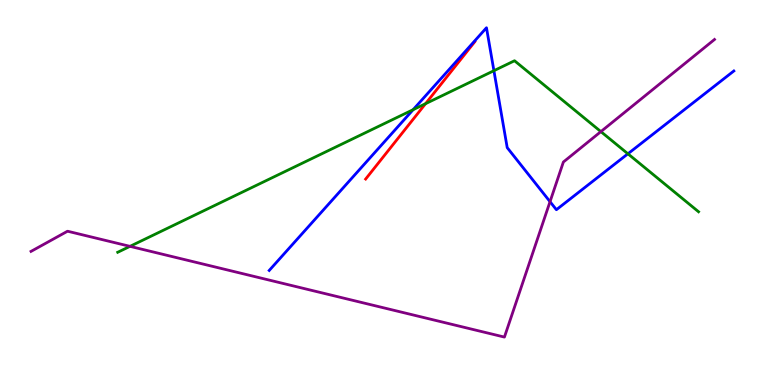[{'lines': ['blue', 'red'], 'intersections': []}, {'lines': ['green', 'red'], 'intersections': [{'x': 5.49, 'y': 7.31}]}, {'lines': ['purple', 'red'], 'intersections': []}, {'lines': ['blue', 'green'], 'intersections': [{'x': 5.33, 'y': 7.15}, {'x': 6.37, 'y': 8.16}, {'x': 8.1, 'y': 6.01}]}, {'lines': ['blue', 'purple'], 'intersections': [{'x': 7.1, 'y': 4.76}]}, {'lines': ['green', 'purple'], 'intersections': [{'x': 1.68, 'y': 3.6}, {'x': 7.75, 'y': 6.58}]}]